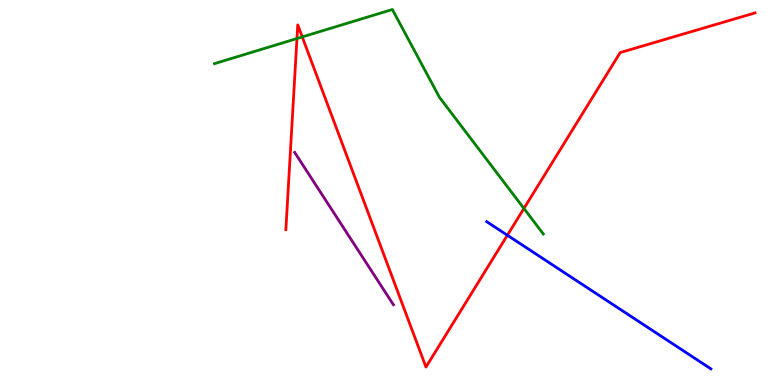[{'lines': ['blue', 'red'], 'intersections': [{'x': 6.55, 'y': 3.89}]}, {'lines': ['green', 'red'], 'intersections': [{'x': 3.83, 'y': 9.0}, {'x': 3.9, 'y': 9.04}, {'x': 6.76, 'y': 4.59}]}, {'lines': ['purple', 'red'], 'intersections': []}, {'lines': ['blue', 'green'], 'intersections': []}, {'lines': ['blue', 'purple'], 'intersections': []}, {'lines': ['green', 'purple'], 'intersections': []}]